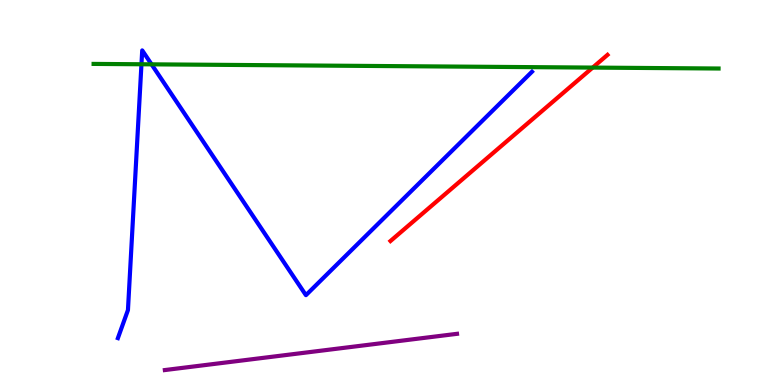[{'lines': ['blue', 'red'], 'intersections': []}, {'lines': ['green', 'red'], 'intersections': [{'x': 7.65, 'y': 8.24}]}, {'lines': ['purple', 'red'], 'intersections': []}, {'lines': ['blue', 'green'], 'intersections': [{'x': 1.83, 'y': 8.33}, {'x': 1.96, 'y': 8.33}]}, {'lines': ['blue', 'purple'], 'intersections': []}, {'lines': ['green', 'purple'], 'intersections': []}]